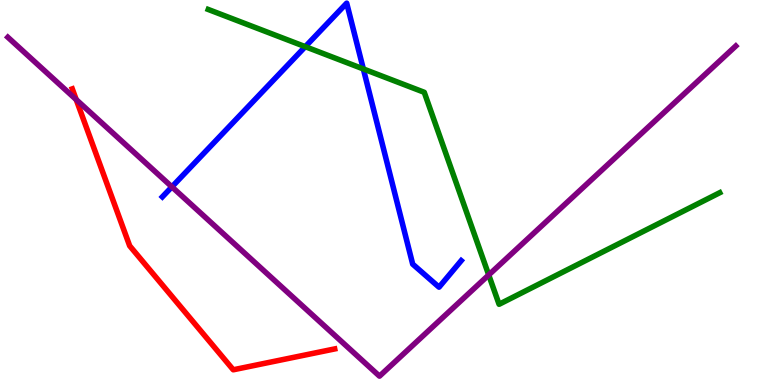[{'lines': ['blue', 'red'], 'intersections': []}, {'lines': ['green', 'red'], 'intersections': []}, {'lines': ['purple', 'red'], 'intersections': [{'x': 0.983, 'y': 7.41}]}, {'lines': ['blue', 'green'], 'intersections': [{'x': 3.94, 'y': 8.79}, {'x': 4.69, 'y': 8.21}]}, {'lines': ['blue', 'purple'], 'intersections': [{'x': 2.22, 'y': 5.15}]}, {'lines': ['green', 'purple'], 'intersections': [{'x': 6.31, 'y': 2.86}]}]